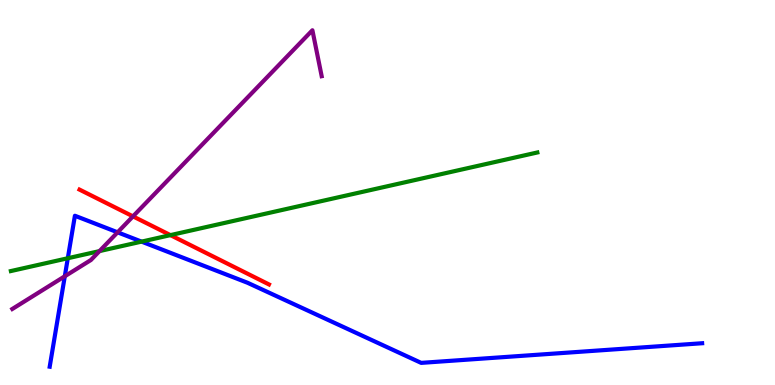[{'lines': ['blue', 'red'], 'intersections': []}, {'lines': ['green', 'red'], 'intersections': [{'x': 2.2, 'y': 3.89}]}, {'lines': ['purple', 'red'], 'intersections': [{'x': 1.72, 'y': 4.38}]}, {'lines': ['blue', 'green'], 'intersections': [{'x': 0.875, 'y': 3.29}, {'x': 1.83, 'y': 3.72}]}, {'lines': ['blue', 'purple'], 'intersections': [{'x': 0.836, 'y': 2.82}, {'x': 1.52, 'y': 3.97}]}, {'lines': ['green', 'purple'], 'intersections': [{'x': 1.28, 'y': 3.48}]}]